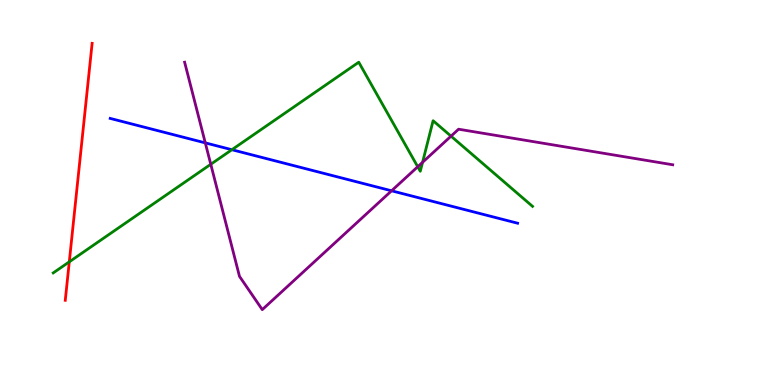[{'lines': ['blue', 'red'], 'intersections': []}, {'lines': ['green', 'red'], 'intersections': [{'x': 0.894, 'y': 3.2}]}, {'lines': ['purple', 'red'], 'intersections': []}, {'lines': ['blue', 'green'], 'intersections': [{'x': 2.99, 'y': 6.11}]}, {'lines': ['blue', 'purple'], 'intersections': [{'x': 2.65, 'y': 6.29}, {'x': 5.05, 'y': 5.04}]}, {'lines': ['green', 'purple'], 'intersections': [{'x': 2.72, 'y': 5.73}, {'x': 5.39, 'y': 5.67}, {'x': 5.45, 'y': 5.78}, {'x': 5.82, 'y': 6.46}]}]